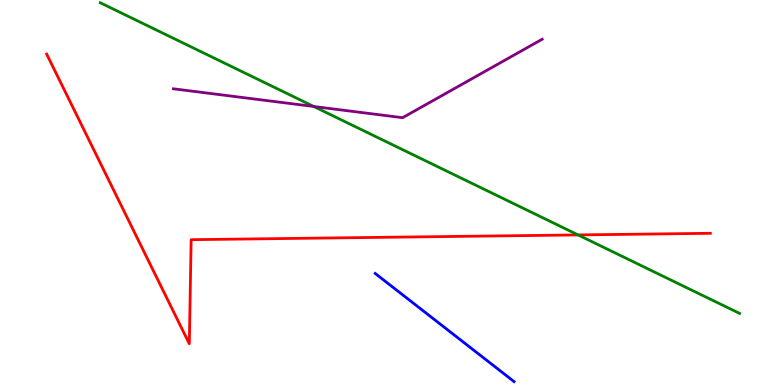[{'lines': ['blue', 'red'], 'intersections': []}, {'lines': ['green', 'red'], 'intersections': [{'x': 7.46, 'y': 3.9}]}, {'lines': ['purple', 'red'], 'intersections': []}, {'lines': ['blue', 'green'], 'intersections': []}, {'lines': ['blue', 'purple'], 'intersections': []}, {'lines': ['green', 'purple'], 'intersections': [{'x': 4.05, 'y': 7.23}]}]